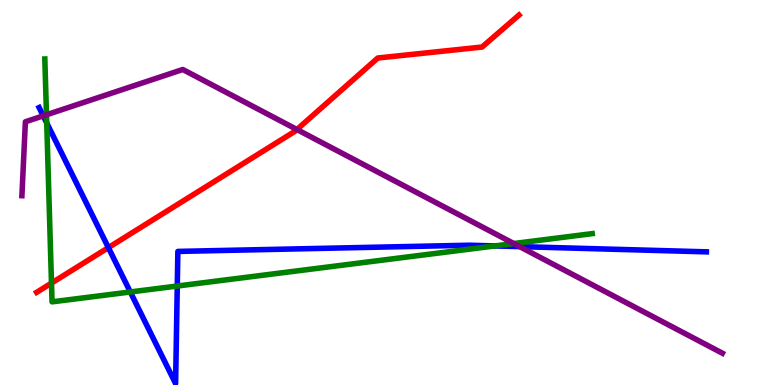[{'lines': ['blue', 'red'], 'intersections': [{'x': 1.4, 'y': 3.57}]}, {'lines': ['green', 'red'], 'intersections': [{'x': 0.664, 'y': 2.65}]}, {'lines': ['purple', 'red'], 'intersections': [{'x': 3.83, 'y': 6.64}]}, {'lines': ['blue', 'green'], 'intersections': [{'x': 0.603, 'y': 6.81}, {'x': 1.68, 'y': 2.42}, {'x': 2.29, 'y': 2.57}, {'x': 6.39, 'y': 3.61}]}, {'lines': ['blue', 'purple'], 'intersections': [{'x': 0.558, 'y': 6.99}, {'x': 6.71, 'y': 3.59}]}, {'lines': ['green', 'purple'], 'intersections': [{'x': 0.6, 'y': 7.02}, {'x': 6.63, 'y': 3.67}]}]